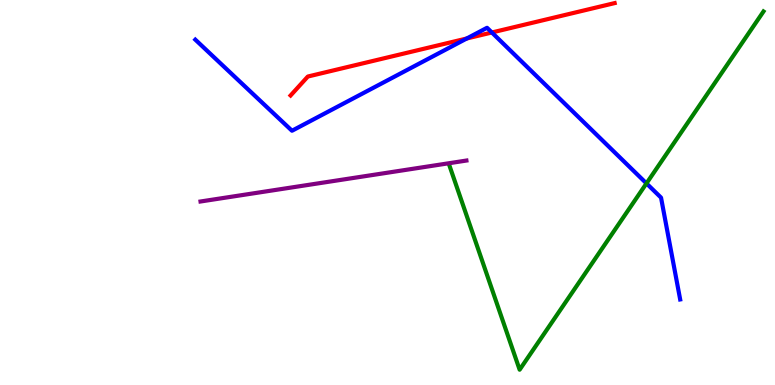[{'lines': ['blue', 'red'], 'intersections': [{'x': 6.02, 'y': 9.0}, {'x': 6.35, 'y': 9.16}]}, {'lines': ['green', 'red'], 'intersections': []}, {'lines': ['purple', 'red'], 'intersections': []}, {'lines': ['blue', 'green'], 'intersections': [{'x': 8.34, 'y': 5.24}]}, {'lines': ['blue', 'purple'], 'intersections': []}, {'lines': ['green', 'purple'], 'intersections': []}]